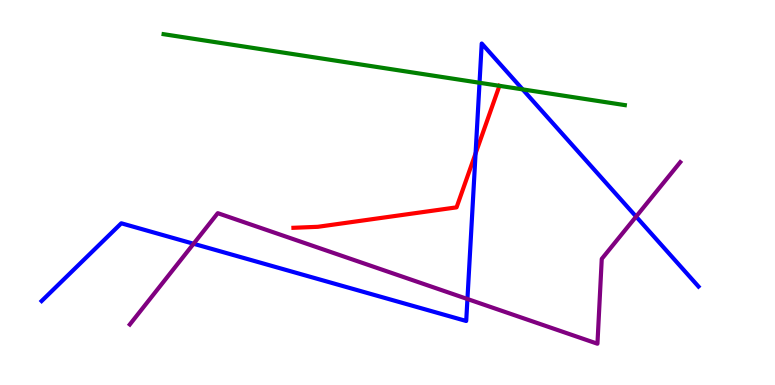[{'lines': ['blue', 'red'], 'intersections': [{'x': 6.14, 'y': 6.01}]}, {'lines': ['green', 'red'], 'intersections': [{'x': 6.44, 'y': 7.77}]}, {'lines': ['purple', 'red'], 'intersections': []}, {'lines': ['blue', 'green'], 'intersections': [{'x': 6.19, 'y': 7.85}, {'x': 6.74, 'y': 7.68}]}, {'lines': ['blue', 'purple'], 'intersections': [{'x': 2.5, 'y': 3.67}, {'x': 6.03, 'y': 2.23}, {'x': 8.21, 'y': 4.37}]}, {'lines': ['green', 'purple'], 'intersections': []}]